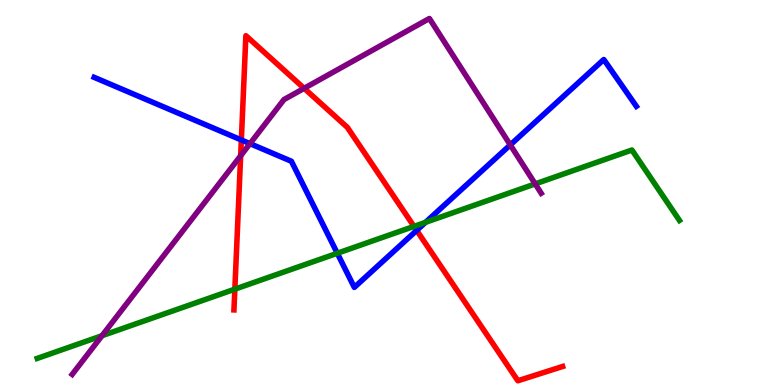[{'lines': ['blue', 'red'], 'intersections': [{'x': 3.11, 'y': 6.36}, {'x': 5.38, 'y': 4.02}]}, {'lines': ['green', 'red'], 'intersections': [{'x': 3.03, 'y': 2.49}, {'x': 5.34, 'y': 4.12}]}, {'lines': ['purple', 'red'], 'intersections': [{'x': 3.11, 'y': 5.95}, {'x': 3.92, 'y': 7.71}]}, {'lines': ['blue', 'green'], 'intersections': [{'x': 4.35, 'y': 3.42}, {'x': 5.49, 'y': 4.22}]}, {'lines': ['blue', 'purple'], 'intersections': [{'x': 3.23, 'y': 6.27}, {'x': 6.58, 'y': 6.24}]}, {'lines': ['green', 'purple'], 'intersections': [{'x': 1.32, 'y': 1.28}, {'x': 6.91, 'y': 5.22}]}]